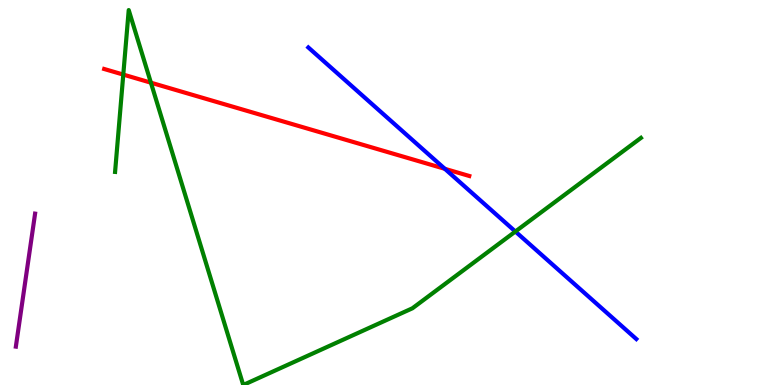[{'lines': ['blue', 'red'], 'intersections': [{'x': 5.74, 'y': 5.62}]}, {'lines': ['green', 'red'], 'intersections': [{'x': 1.59, 'y': 8.06}, {'x': 1.95, 'y': 7.85}]}, {'lines': ['purple', 'red'], 'intersections': []}, {'lines': ['blue', 'green'], 'intersections': [{'x': 6.65, 'y': 3.99}]}, {'lines': ['blue', 'purple'], 'intersections': []}, {'lines': ['green', 'purple'], 'intersections': []}]